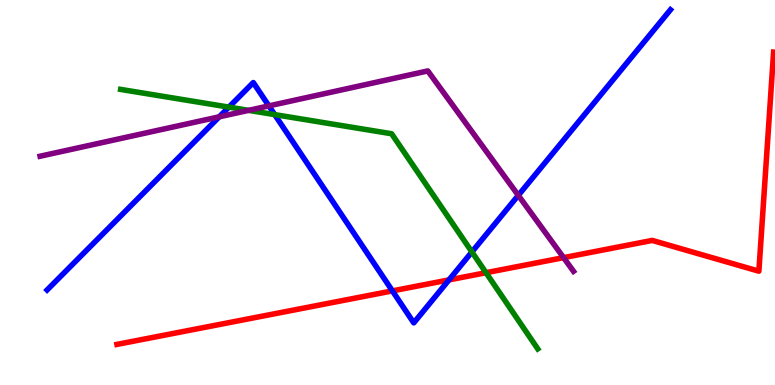[{'lines': ['blue', 'red'], 'intersections': [{'x': 5.06, 'y': 2.44}, {'x': 5.79, 'y': 2.73}]}, {'lines': ['green', 'red'], 'intersections': [{'x': 6.27, 'y': 2.92}]}, {'lines': ['purple', 'red'], 'intersections': [{'x': 7.27, 'y': 3.31}]}, {'lines': ['blue', 'green'], 'intersections': [{'x': 2.95, 'y': 7.22}, {'x': 3.54, 'y': 7.02}, {'x': 6.09, 'y': 3.46}]}, {'lines': ['blue', 'purple'], 'intersections': [{'x': 2.83, 'y': 6.97}, {'x': 3.47, 'y': 7.25}, {'x': 6.69, 'y': 4.93}]}, {'lines': ['green', 'purple'], 'intersections': [{'x': 3.21, 'y': 7.13}]}]